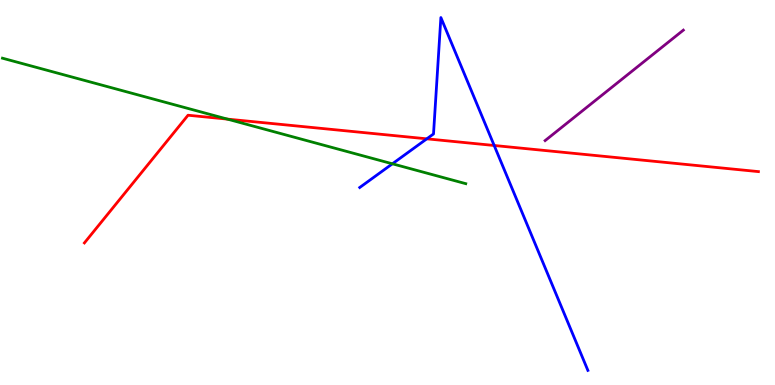[{'lines': ['blue', 'red'], 'intersections': [{'x': 5.51, 'y': 6.39}, {'x': 6.38, 'y': 6.22}]}, {'lines': ['green', 'red'], 'intersections': [{'x': 2.93, 'y': 6.91}]}, {'lines': ['purple', 'red'], 'intersections': []}, {'lines': ['blue', 'green'], 'intersections': [{'x': 5.06, 'y': 5.75}]}, {'lines': ['blue', 'purple'], 'intersections': []}, {'lines': ['green', 'purple'], 'intersections': []}]